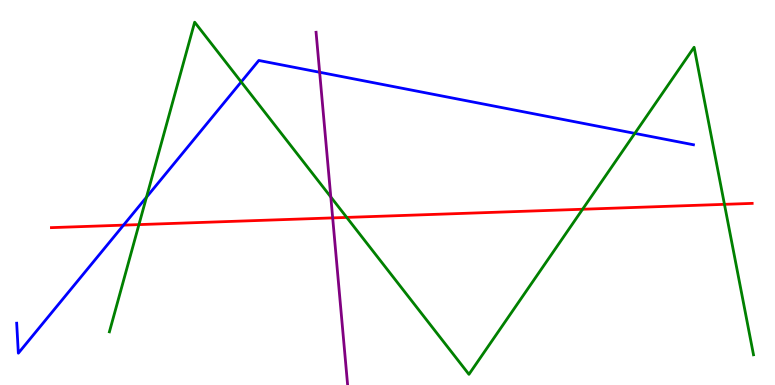[{'lines': ['blue', 'red'], 'intersections': [{'x': 1.59, 'y': 4.15}]}, {'lines': ['green', 'red'], 'intersections': [{'x': 1.79, 'y': 4.17}, {'x': 4.47, 'y': 4.35}, {'x': 7.52, 'y': 4.56}, {'x': 9.35, 'y': 4.69}]}, {'lines': ['purple', 'red'], 'intersections': [{'x': 4.29, 'y': 4.34}]}, {'lines': ['blue', 'green'], 'intersections': [{'x': 1.89, 'y': 4.88}, {'x': 3.11, 'y': 7.87}, {'x': 8.19, 'y': 6.54}]}, {'lines': ['blue', 'purple'], 'intersections': [{'x': 4.12, 'y': 8.12}]}, {'lines': ['green', 'purple'], 'intersections': [{'x': 4.27, 'y': 4.88}]}]